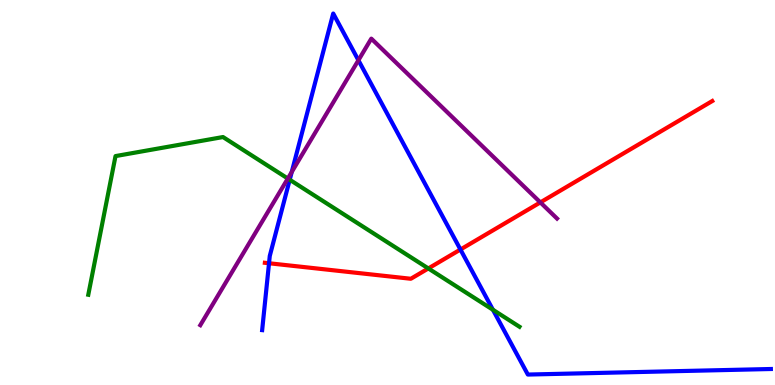[{'lines': ['blue', 'red'], 'intersections': [{'x': 3.47, 'y': 3.16}, {'x': 5.94, 'y': 3.52}]}, {'lines': ['green', 'red'], 'intersections': [{'x': 5.53, 'y': 3.03}]}, {'lines': ['purple', 'red'], 'intersections': [{'x': 6.97, 'y': 4.74}]}, {'lines': ['blue', 'green'], 'intersections': [{'x': 3.74, 'y': 5.33}, {'x': 6.36, 'y': 1.95}]}, {'lines': ['blue', 'purple'], 'intersections': [{'x': 3.76, 'y': 5.53}, {'x': 4.62, 'y': 8.44}]}, {'lines': ['green', 'purple'], 'intersections': [{'x': 3.71, 'y': 5.36}]}]